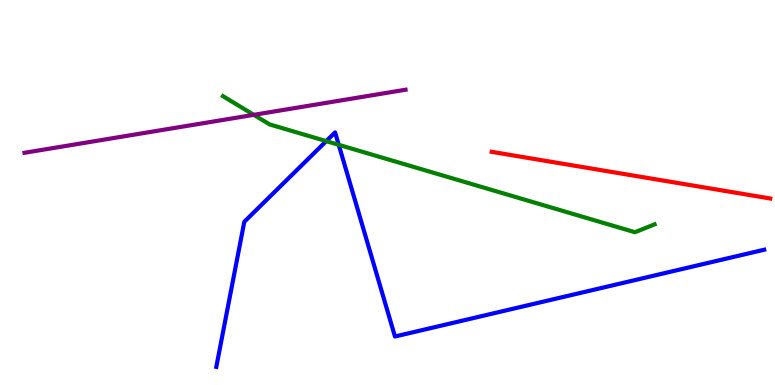[{'lines': ['blue', 'red'], 'intersections': []}, {'lines': ['green', 'red'], 'intersections': []}, {'lines': ['purple', 'red'], 'intersections': []}, {'lines': ['blue', 'green'], 'intersections': [{'x': 4.21, 'y': 6.33}, {'x': 4.37, 'y': 6.24}]}, {'lines': ['blue', 'purple'], 'intersections': []}, {'lines': ['green', 'purple'], 'intersections': [{'x': 3.28, 'y': 7.02}]}]